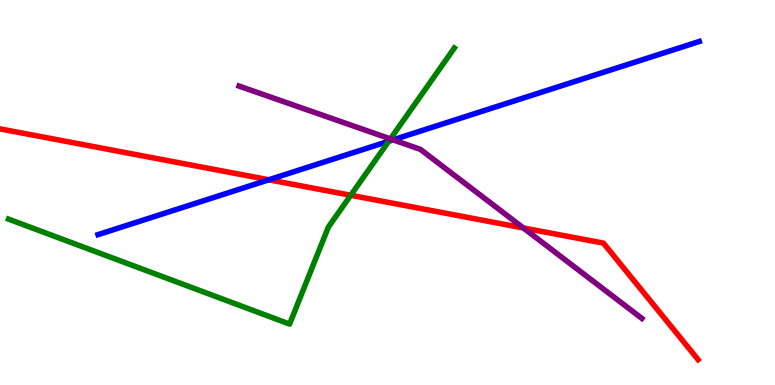[{'lines': ['blue', 'red'], 'intersections': [{'x': 3.47, 'y': 5.33}]}, {'lines': ['green', 'red'], 'intersections': [{'x': 4.53, 'y': 4.93}]}, {'lines': ['purple', 'red'], 'intersections': [{'x': 6.75, 'y': 4.08}]}, {'lines': ['blue', 'green'], 'intersections': [{'x': 5.02, 'y': 6.33}]}, {'lines': ['blue', 'purple'], 'intersections': [{'x': 5.07, 'y': 6.37}]}, {'lines': ['green', 'purple'], 'intersections': [{'x': 5.04, 'y': 6.39}]}]